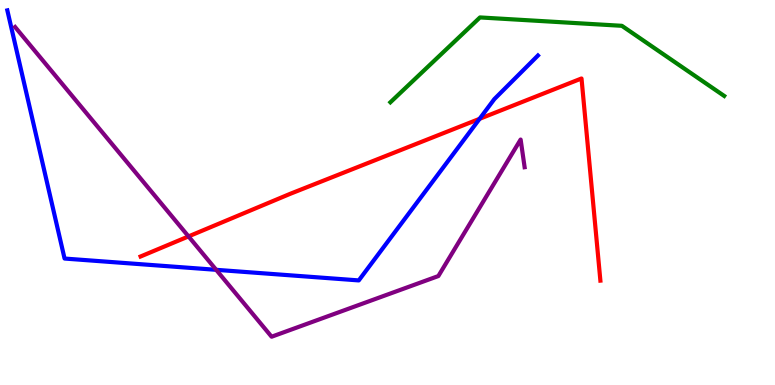[{'lines': ['blue', 'red'], 'intersections': [{'x': 6.19, 'y': 6.91}]}, {'lines': ['green', 'red'], 'intersections': []}, {'lines': ['purple', 'red'], 'intersections': [{'x': 2.43, 'y': 3.86}]}, {'lines': ['blue', 'green'], 'intersections': []}, {'lines': ['blue', 'purple'], 'intersections': [{'x': 2.79, 'y': 2.99}]}, {'lines': ['green', 'purple'], 'intersections': []}]